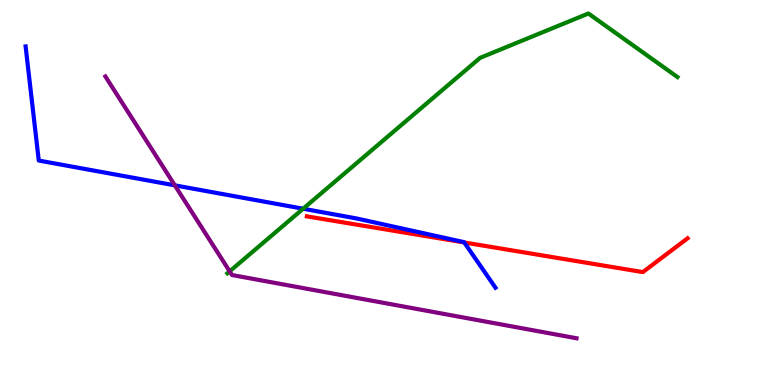[{'lines': ['blue', 'red'], 'intersections': [{'x': 5.99, 'y': 3.7}]}, {'lines': ['green', 'red'], 'intersections': []}, {'lines': ['purple', 'red'], 'intersections': []}, {'lines': ['blue', 'green'], 'intersections': [{'x': 3.91, 'y': 4.58}]}, {'lines': ['blue', 'purple'], 'intersections': [{'x': 2.26, 'y': 5.19}]}, {'lines': ['green', 'purple'], 'intersections': [{'x': 2.96, 'y': 2.95}]}]